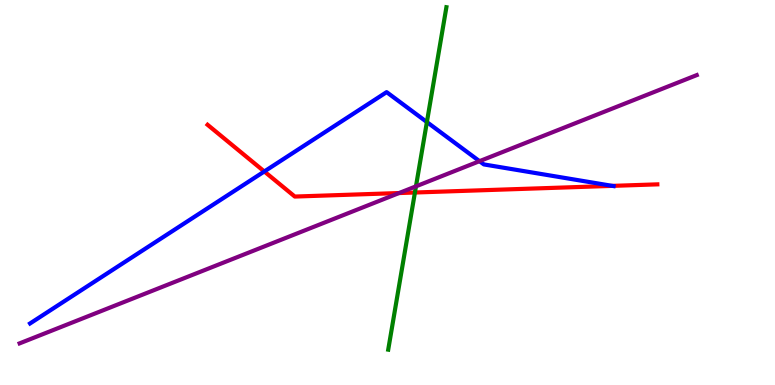[{'lines': ['blue', 'red'], 'intersections': [{'x': 3.41, 'y': 5.55}, {'x': 7.9, 'y': 5.17}]}, {'lines': ['green', 'red'], 'intersections': [{'x': 5.35, 'y': 5.0}]}, {'lines': ['purple', 'red'], 'intersections': [{'x': 5.15, 'y': 4.99}]}, {'lines': ['blue', 'green'], 'intersections': [{'x': 5.51, 'y': 6.83}]}, {'lines': ['blue', 'purple'], 'intersections': [{'x': 6.19, 'y': 5.81}]}, {'lines': ['green', 'purple'], 'intersections': [{'x': 5.37, 'y': 5.16}]}]